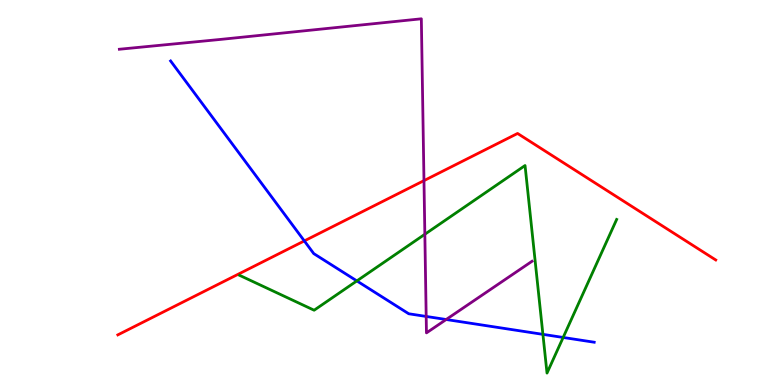[{'lines': ['blue', 'red'], 'intersections': [{'x': 3.93, 'y': 3.74}]}, {'lines': ['green', 'red'], 'intersections': []}, {'lines': ['purple', 'red'], 'intersections': [{'x': 5.47, 'y': 5.31}]}, {'lines': ['blue', 'green'], 'intersections': [{'x': 4.6, 'y': 2.7}, {'x': 7.01, 'y': 1.32}, {'x': 7.27, 'y': 1.23}]}, {'lines': ['blue', 'purple'], 'intersections': [{'x': 5.5, 'y': 1.78}, {'x': 5.76, 'y': 1.7}]}, {'lines': ['green', 'purple'], 'intersections': [{'x': 5.48, 'y': 3.92}]}]